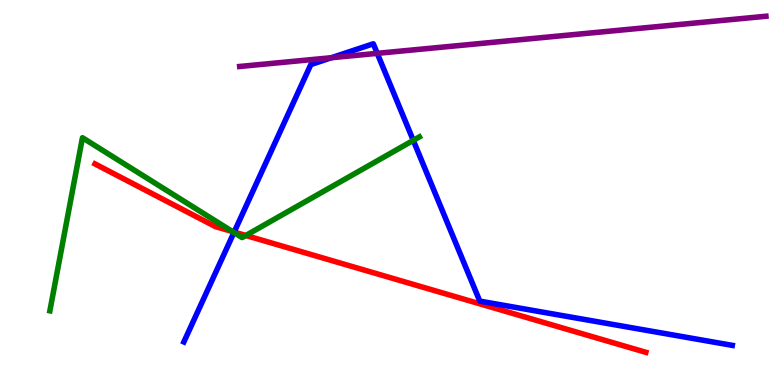[{'lines': ['blue', 'red'], 'intersections': [{'x': 3.02, 'y': 3.97}]}, {'lines': ['green', 'red'], 'intersections': [{'x': 3.0, 'y': 3.98}, {'x': 3.17, 'y': 3.88}]}, {'lines': ['purple', 'red'], 'intersections': []}, {'lines': ['blue', 'green'], 'intersections': [{'x': 3.02, 'y': 3.96}, {'x': 5.33, 'y': 6.35}]}, {'lines': ['blue', 'purple'], 'intersections': [{'x': 4.28, 'y': 8.5}, {'x': 4.87, 'y': 8.61}]}, {'lines': ['green', 'purple'], 'intersections': []}]